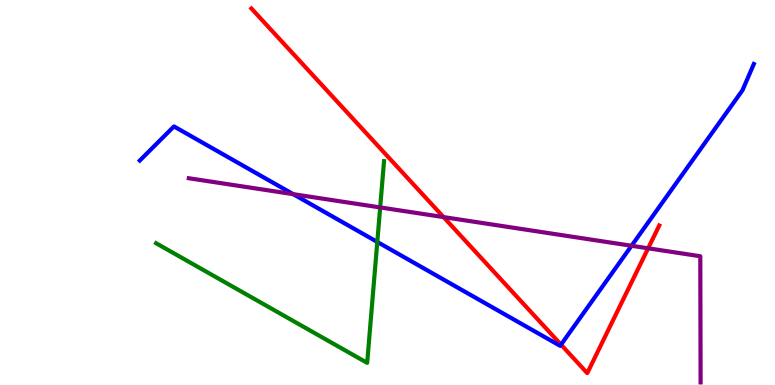[{'lines': ['blue', 'red'], 'intersections': [{'x': 7.24, 'y': 1.05}]}, {'lines': ['green', 'red'], 'intersections': []}, {'lines': ['purple', 'red'], 'intersections': [{'x': 5.72, 'y': 4.36}, {'x': 8.36, 'y': 3.55}]}, {'lines': ['blue', 'green'], 'intersections': [{'x': 4.87, 'y': 3.72}]}, {'lines': ['blue', 'purple'], 'intersections': [{'x': 3.78, 'y': 4.96}, {'x': 8.15, 'y': 3.62}]}, {'lines': ['green', 'purple'], 'intersections': [{'x': 4.91, 'y': 4.61}]}]